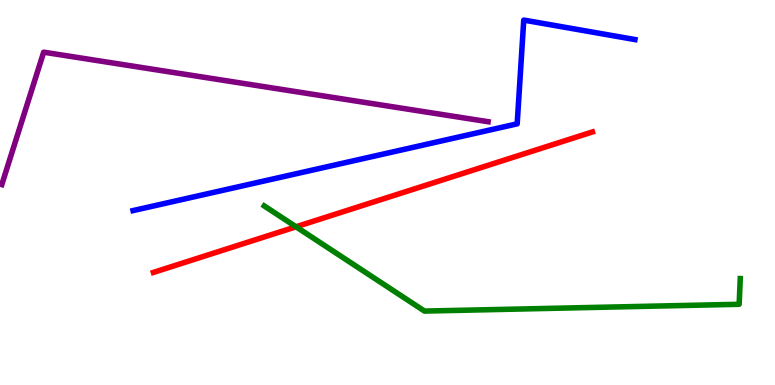[{'lines': ['blue', 'red'], 'intersections': []}, {'lines': ['green', 'red'], 'intersections': [{'x': 3.82, 'y': 4.11}]}, {'lines': ['purple', 'red'], 'intersections': []}, {'lines': ['blue', 'green'], 'intersections': []}, {'lines': ['blue', 'purple'], 'intersections': []}, {'lines': ['green', 'purple'], 'intersections': []}]